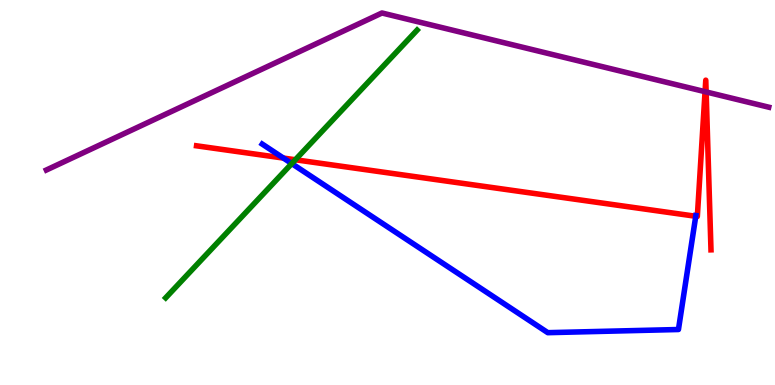[{'lines': ['blue', 'red'], 'intersections': [{'x': 3.66, 'y': 5.89}, {'x': 8.98, 'y': 4.38}]}, {'lines': ['green', 'red'], 'intersections': [{'x': 3.81, 'y': 5.85}]}, {'lines': ['purple', 'red'], 'intersections': [{'x': 9.1, 'y': 7.62}, {'x': 9.11, 'y': 7.61}]}, {'lines': ['blue', 'green'], 'intersections': [{'x': 3.76, 'y': 5.75}]}, {'lines': ['blue', 'purple'], 'intersections': []}, {'lines': ['green', 'purple'], 'intersections': []}]